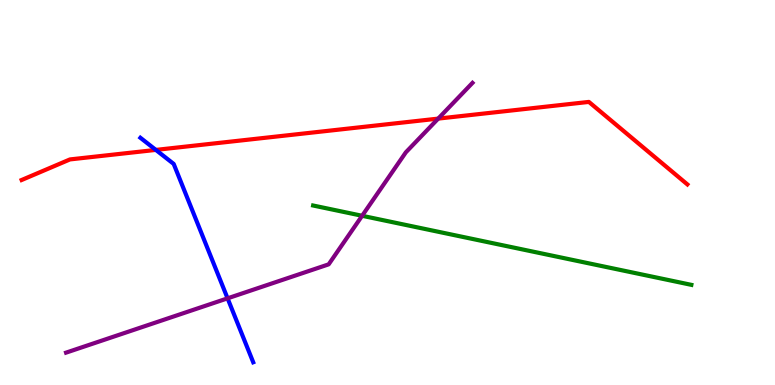[{'lines': ['blue', 'red'], 'intersections': [{'x': 2.01, 'y': 6.11}]}, {'lines': ['green', 'red'], 'intersections': []}, {'lines': ['purple', 'red'], 'intersections': [{'x': 5.65, 'y': 6.92}]}, {'lines': ['blue', 'green'], 'intersections': []}, {'lines': ['blue', 'purple'], 'intersections': [{'x': 2.94, 'y': 2.25}]}, {'lines': ['green', 'purple'], 'intersections': [{'x': 4.67, 'y': 4.4}]}]